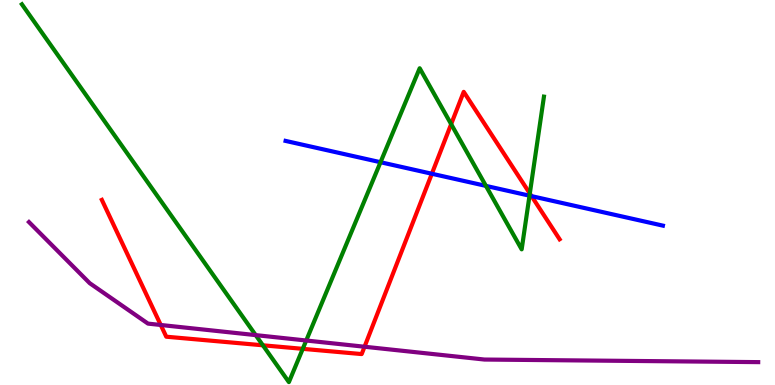[{'lines': ['blue', 'red'], 'intersections': [{'x': 5.57, 'y': 5.49}, {'x': 6.86, 'y': 4.91}]}, {'lines': ['green', 'red'], 'intersections': [{'x': 3.39, 'y': 1.03}, {'x': 3.91, 'y': 0.939}, {'x': 5.82, 'y': 6.78}, {'x': 6.84, 'y': 4.97}]}, {'lines': ['purple', 'red'], 'intersections': [{'x': 2.07, 'y': 1.56}, {'x': 4.7, 'y': 0.994}]}, {'lines': ['blue', 'green'], 'intersections': [{'x': 4.91, 'y': 5.79}, {'x': 6.27, 'y': 5.17}, {'x': 6.83, 'y': 4.92}]}, {'lines': ['blue', 'purple'], 'intersections': []}, {'lines': ['green', 'purple'], 'intersections': [{'x': 3.3, 'y': 1.3}, {'x': 3.95, 'y': 1.16}]}]